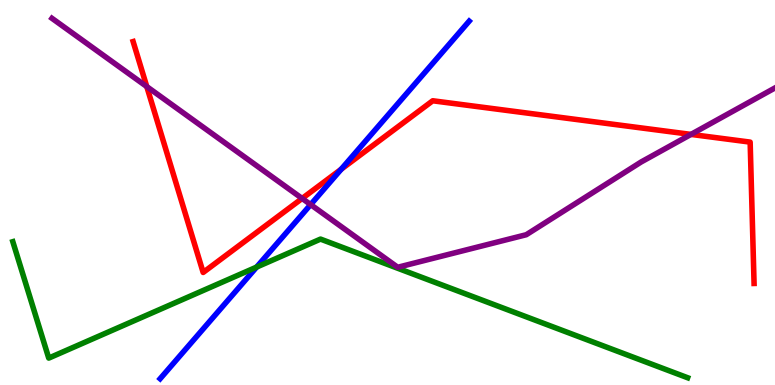[{'lines': ['blue', 'red'], 'intersections': [{'x': 4.4, 'y': 5.61}]}, {'lines': ['green', 'red'], 'intersections': []}, {'lines': ['purple', 'red'], 'intersections': [{'x': 1.89, 'y': 7.75}, {'x': 3.9, 'y': 4.85}, {'x': 8.92, 'y': 6.51}]}, {'lines': ['blue', 'green'], 'intersections': [{'x': 3.31, 'y': 3.06}]}, {'lines': ['blue', 'purple'], 'intersections': [{'x': 4.01, 'y': 4.69}]}, {'lines': ['green', 'purple'], 'intersections': []}]